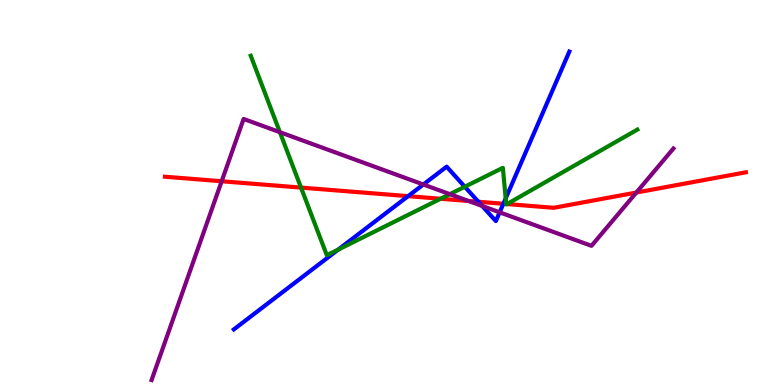[{'lines': ['blue', 'red'], 'intersections': [{'x': 5.27, 'y': 4.91}, {'x': 6.17, 'y': 4.76}, {'x': 6.5, 'y': 4.71}]}, {'lines': ['green', 'red'], 'intersections': [{'x': 3.88, 'y': 5.13}, {'x': 5.69, 'y': 4.84}, {'x': 6.53, 'y': 4.7}, {'x': 6.54, 'y': 4.7}]}, {'lines': ['purple', 'red'], 'intersections': [{'x': 2.86, 'y': 5.29}, {'x': 6.05, 'y': 4.78}, {'x': 8.21, 'y': 5.0}]}, {'lines': ['blue', 'green'], 'intersections': [{'x': 4.36, 'y': 3.52}, {'x': 6.0, 'y': 5.15}, {'x': 6.53, 'y': 4.85}]}, {'lines': ['blue', 'purple'], 'intersections': [{'x': 5.46, 'y': 5.21}, {'x': 6.22, 'y': 4.65}, {'x': 6.45, 'y': 4.48}]}, {'lines': ['green', 'purple'], 'intersections': [{'x': 3.61, 'y': 6.57}, {'x': 5.8, 'y': 4.96}]}]